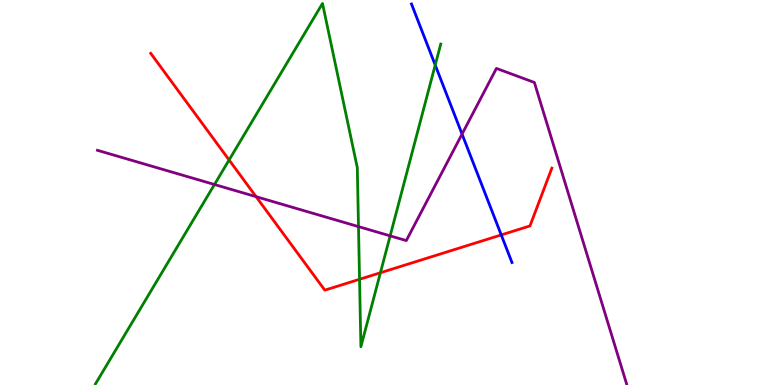[{'lines': ['blue', 'red'], 'intersections': [{'x': 6.47, 'y': 3.9}]}, {'lines': ['green', 'red'], 'intersections': [{'x': 2.96, 'y': 5.84}, {'x': 4.64, 'y': 2.75}, {'x': 4.91, 'y': 2.92}]}, {'lines': ['purple', 'red'], 'intersections': [{'x': 3.3, 'y': 4.89}]}, {'lines': ['blue', 'green'], 'intersections': [{'x': 5.62, 'y': 8.31}]}, {'lines': ['blue', 'purple'], 'intersections': [{'x': 5.96, 'y': 6.52}]}, {'lines': ['green', 'purple'], 'intersections': [{'x': 2.77, 'y': 5.21}, {'x': 4.63, 'y': 4.11}, {'x': 5.03, 'y': 3.87}]}]